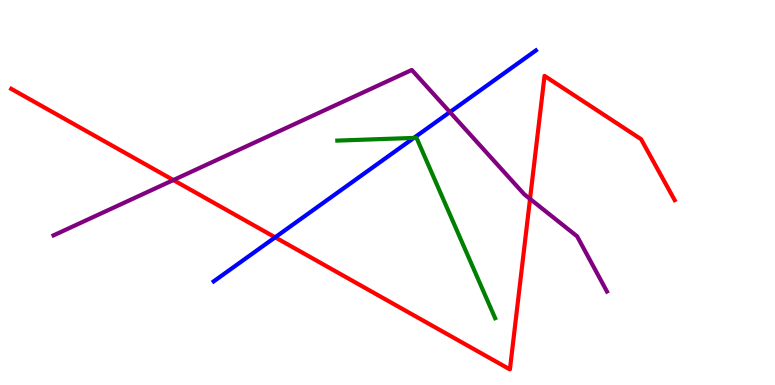[{'lines': ['blue', 'red'], 'intersections': [{'x': 3.55, 'y': 3.84}]}, {'lines': ['green', 'red'], 'intersections': []}, {'lines': ['purple', 'red'], 'intersections': [{'x': 2.24, 'y': 5.32}, {'x': 6.84, 'y': 4.83}]}, {'lines': ['blue', 'green'], 'intersections': [{'x': 5.34, 'y': 6.42}]}, {'lines': ['blue', 'purple'], 'intersections': [{'x': 5.81, 'y': 7.09}]}, {'lines': ['green', 'purple'], 'intersections': []}]